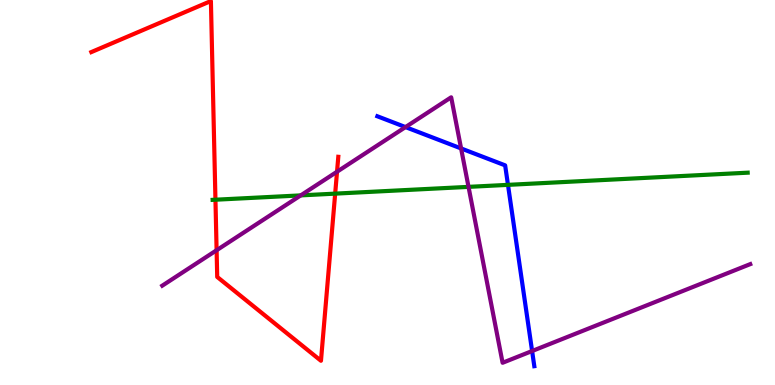[{'lines': ['blue', 'red'], 'intersections': []}, {'lines': ['green', 'red'], 'intersections': [{'x': 2.78, 'y': 4.81}, {'x': 4.32, 'y': 4.97}]}, {'lines': ['purple', 'red'], 'intersections': [{'x': 2.79, 'y': 3.5}, {'x': 4.35, 'y': 5.54}]}, {'lines': ['blue', 'green'], 'intersections': [{'x': 6.55, 'y': 5.2}]}, {'lines': ['blue', 'purple'], 'intersections': [{'x': 5.23, 'y': 6.7}, {'x': 5.95, 'y': 6.14}, {'x': 6.87, 'y': 0.883}]}, {'lines': ['green', 'purple'], 'intersections': [{'x': 3.88, 'y': 4.93}, {'x': 6.05, 'y': 5.15}]}]